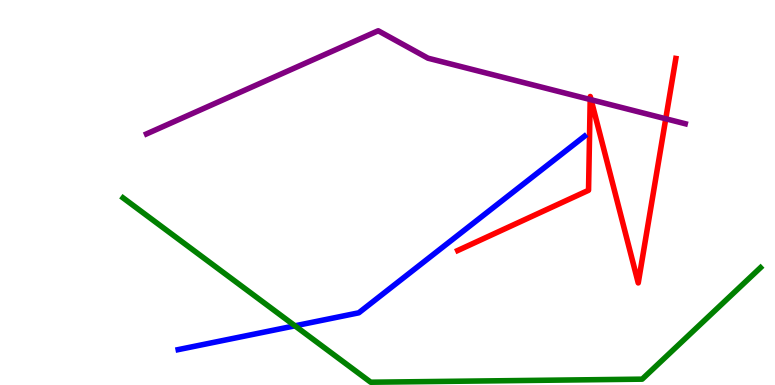[{'lines': ['blue', 'red'], 'intersections': []}, {'lines': ['green', 'red'], 'intersections': []}, {'lines': ['purple', 'red'], 'intersections': [{'x': 7.62, 'y': 7.42}, {'x': 7.63, 'y': 7.41}, {'x': 8.59, 'y': 6.92}]}, {'lines': ['blue', 'green'], 'intersections': [{'x': 3.81, 'y': 1.54}]}, {'lines': ['blue', 'purple'], 'intersections': []}, {'lines': ['green', 'purple'], 'intersections': []}]